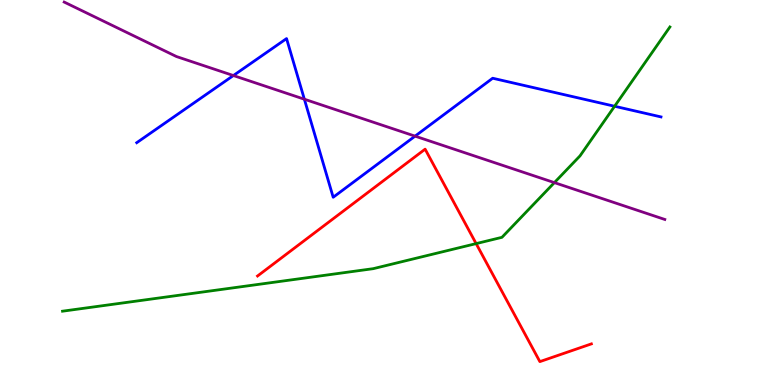[{'lines': ['blue', 'red'], 'intersections': []}, {'lines': ['green', 'red'], 'intersections': [{'x': 6.14, 'y': 3.67}]}, {'lines': ['purple', 'red'], 'intersections': []}, {'lines': ['blue', 'green'], 'intersections': [{'x': 7.93, 'y': 7.24}]}, {'lines': ['blue', 'purple'], 'intersections': [{'x': 3.01, 'y': 8.04}, {'x': 3.93, 'y': 7.42}, {'x': 5.36, 'y': 6.46}]}, {'lines': ['green', 'purple'], 'intersections': [{'x': 7.15, 'y': 5.26}]}]